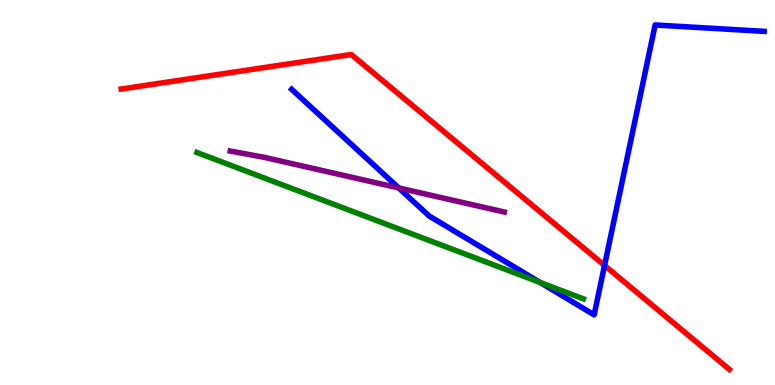[{'lines': ['blue', 'red'], 'intersections': [{'x': 7.8, 'y': 3.1}]}, {'lines': ['green', 'red'], 'intersections': []}, {'lines': ['purple', 'red'], 'intersections': []}, {'lines': ['blue', 'green'], 'intersections': [{'x': 6.97, 'y': 2.66}]}, {'lines': ['blue', 'purple'], 'intersections': [{'x': 5.14, 'y': 5.12}]}, {'lines': ['green', 'purple'], 'intersections': []}]